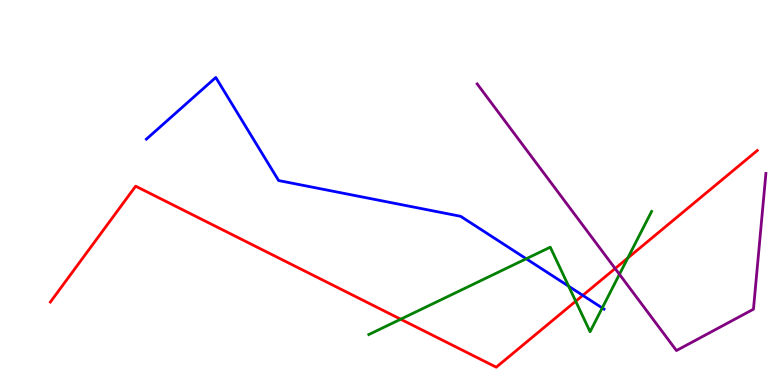[{'lines': ['blue', 'red'], 'intersections': [{'x': 7.52, 'y': 2.33}]}, {'lines': ['green', 'red'], 'intersections': [{'x': 5.17, 'y': 1.71}, {'x': 7.43, 'y': 2.18}, {'x': 8.1, 'y': 3.3}]}, {'lines': ['purple', 'red'], 'intersections': [{'x': 7.94, 'y': 3.03}]}, {'lines': ['blue', 'green'], 'intersections': [{'x': 6.79, 'y': 3.28}, {'x': 7.34, 'y': 2.57}, {'x': 7.77, 'y': 2.0}]}, {'lines': ['blue', 'purple'], 'intersections': []}, {'lines': ['green', 'purple'], 'intersections': [{'x': 7.99, 'y': 2.88}]}]